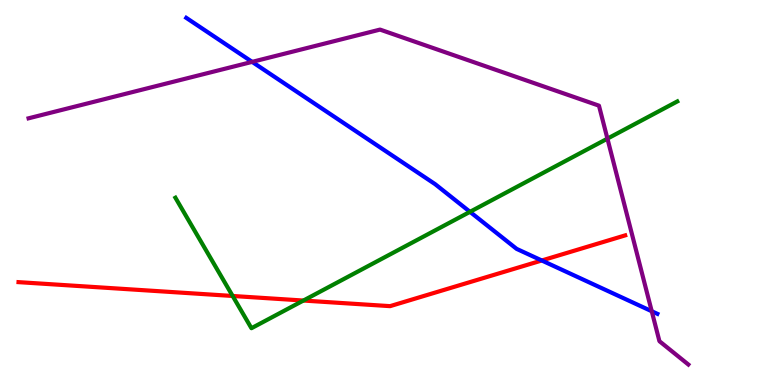[{'lines': ['blue', 'red'], 'intersections': [{'x': 6.99, 'y': 3.23}]}, {'lines': ['green', 'red'], 'intersections': [{'x': 3.0, 'y': 2.31}, {'x': 3.91, 'y': 2.19}]}, {'lines': ['purple', 'red'], 'intersections': []}, {'lines': ['blue', 'green'], 'intersections': [{'x': 6.06, 'y': 4.5}]}, {'lines': ['blue', 'purple'], 'intersections': [{'x': 3.25, 'y': 8.39}, {'x': 8.41, 'y': 1.92}]}, {'lines': ['green', 'purple'], 'intersections': [{'x': 7.84, 'y': 6.4}]}]